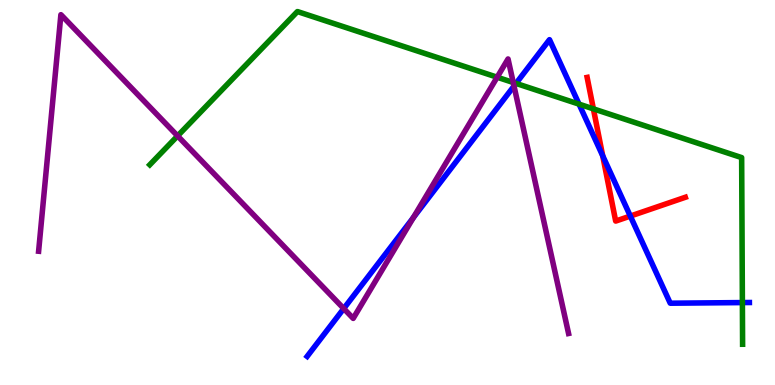[{'lines': ['blue', 'red'], 'intersections': [{'x': 7.78, 'y': 5.95}, {'x': 8.13, 'y': 4.39}]}, {'lines': ['green', 'red'], 'intersections': [{'x': 7.66, 'y': 7.17}]}, {'lines': ['purple', 'red'], 'intersections': []}, {'lines': ['blue', 'green'], 'intersections': [{'x': 6.66, 'y': 7.83}, {'x': 7.47, 'y': 7.3}, {'x': 9.58, 'y': 2.14}]}, {'lines': ['blue', 'purple'], 'intersections': [{'x': 4.44, 'y': 1.99}, {'x': 5.33, 'y': 4.35}, {'x': 6.63, 'y': 7.77}]}, {'lines': ['green', 'purple'], 'intersections': [{'x': 2.29, 'y': 6.47}, {'x': 6.41, 'y': 7.99}, {'x': 6.62, 'y': 7.86}]}]